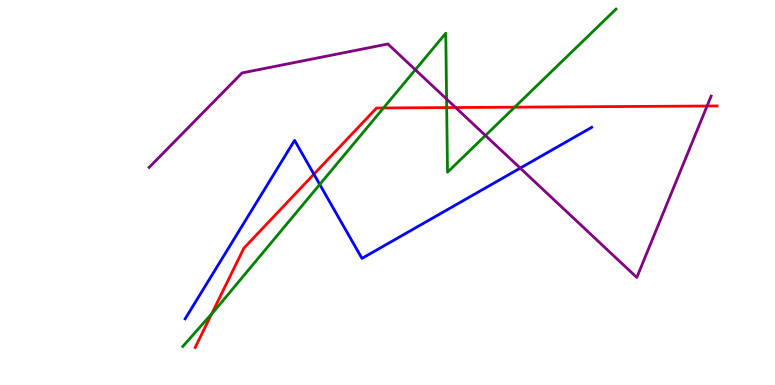[{'lines': ['blue', 'red'], 'intersections': [{'x': 4.05, 'y': 5.48}]}, {'lines': ['green', 'red'], 'intersections': [{'x': 2.73, 'y': 1.85}, {'x': 4.95, 'y': 7.2}, {'x': 5.76, 'y': 7.21}, {'x': 6.64, 'y': 7.22}]}, {'lines': ['purple', 'red'], 'intersections': [{'x': 5.88, 'y': 7.21}, {'x': 9.12, 'y': 7.25}]}, {'lines': ['blue', 'green'], 'intersections': [{'x': 4.13, 'y': 5.21}]}, {'lines': ['blue', 'purple'], 'intersections': [{'x': 6.71, 'y': 5.63}]}, {'lines': ['green', 'purple'], 'intersections': [{'x': 5.36, 'y': 8.19}, {'x': 5.76, 'y': 7.43}, {'x': 6.26, 'y': 6.48}]}]